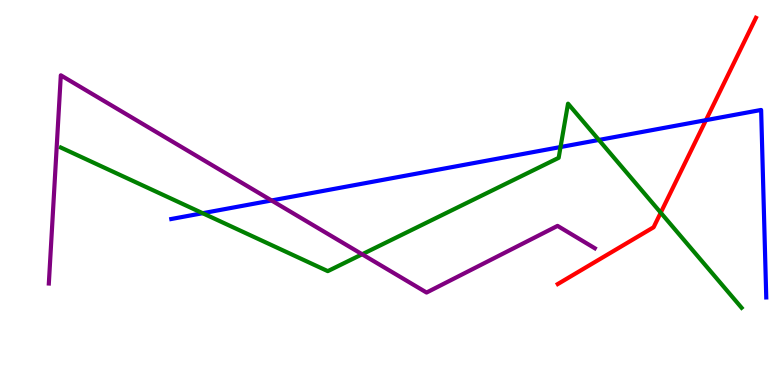[{'lines': ['blue', 'red'], 'intersections': [{'x': 9.11, 'y': 6.88}]}, {'lines': ['green', 'red'], 'intersections': [{'x': 8.53, 'y': 4.48}]}, {'lines': ['purple', 'red'], 'intersections': []}, {'lines': ['blue', 'green'], 'intersections': [{'x': 2.61, 'y': 4.46}, {'x': 7.23, 'y': 6.18}, {'x': 7.73, 'y': 6.37}]}, {'lines': ['blue', 'purple'], 'intersections': [{'x': 3.5, 'y': 4.79}]}, {'lines': ['green', 'purple'], 'intersections': [{'x': 4.67, 'y': 3.4}]}]